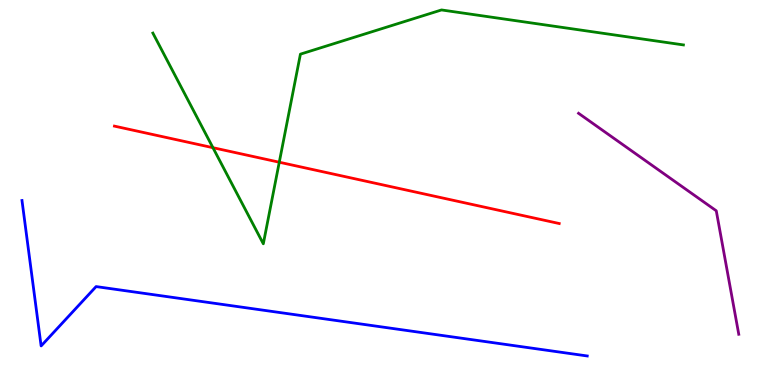[{'lines': ['blue', 'red'], 'intersections': []}, {'lines': ['green', 'red'], 'intersections': [{'x': 2.75, 'y': 6.16}, {'x': 3.6, 'y': 5.79}]}, {'lines': ['purple', 'red'], 'intersections': []}, {'lines': ['blue', 'green'], 'intersections': []}, {'lines': ['blue', 'purple'], 'intersections': []}, {'lines': ['green', 'purple'], 'intersections': []}]